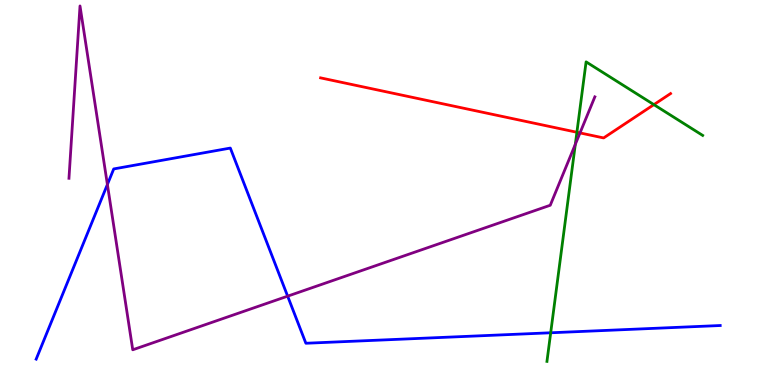[{'lines': ['blue', 'red'], 'intersections': []}, {'lines': ['green', 'red'], 'intersections': [{'x': 7.44, 'y': 6.56}, {'x': 8.44, 'y': 7.28}]}, {'lines': ['purple', 'red'], 'intersections': [{'x': 7.48, 'y': 6.55}]}, {'lines': ['blue', 'green'], 'intersections': [{'x': 7.11, 'y': 1.36}]}, {'lines': ['blue', 'purple'], 'intersections': [{'x': 1.39, 'y': 5.21}, {'x': 3.71, 'y': 2.31}]}, {'lines': ['green', 'purple'], 'intersections': [{'x': 7.42, 'y': 6.25}]}]